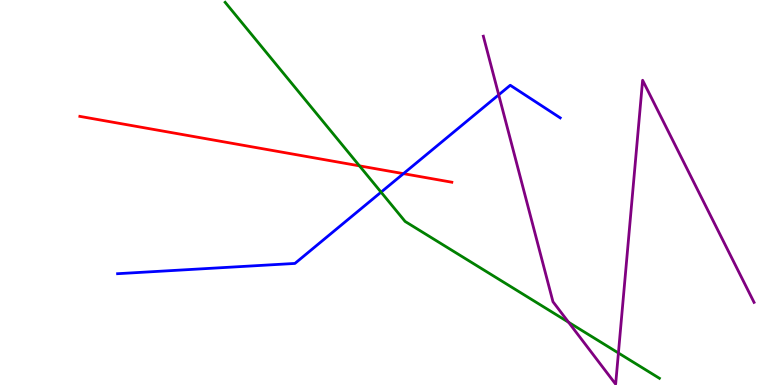[{'lines': ['blue', 'red'], 'intersections': [{'x': 5.21, 'y': 5.49}]}, {'lines': ['green', 'red'], 'intersections': [{'x': 4.64, 'y': 5.69}]}, {'lines': ['purple', 'red'], 'intersections': []}, {'lines': ['blue', 'green'], 'intersections': [{'x': 4.92, 'y': 5.01}]}, {'lines': ['blue', 'purple'], 'intersections': [{'x': 6.44, 'y': 7.54}]}, {'lines': ['green', 'purple'], 'intersections': [{'x': 7.34, 'y': 1.63}, {'x': 7.98, 'y': 0.831}]}]